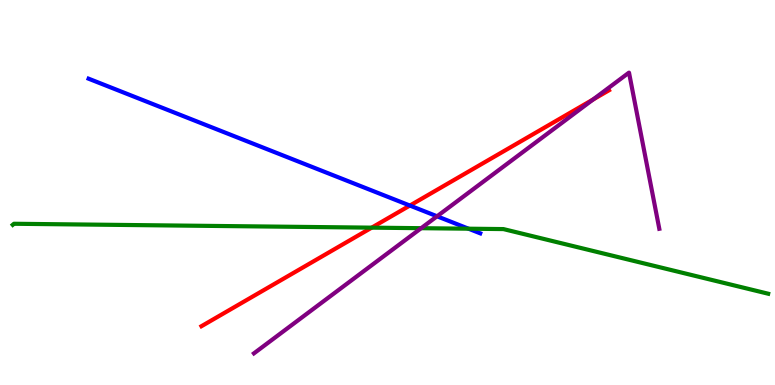[{'lines': ['blue', 'red'], 'intersections': [{'x': 5.29, 'y': 4.66}]}, {'lines': ['green', 'red'], 'intersections': [{'x': 4.8, 'y': 4.09}]}, {'lines': ['purple', 'red'], 'intersections': [{'x': 7.65, 'y': 7.42}]}, {'lines': ['blue', 'green'], 'intersections': [{'x': 6.05, 'y': 4.06}]}, {'lines': ['blue', 'purple'], 'intersections': [{'x': 5.64, 'y': 4.38}]}, {'lines': ['green', 'purple'], 'intersections': [{'x': 5.43, 'y': 4.07}]}]